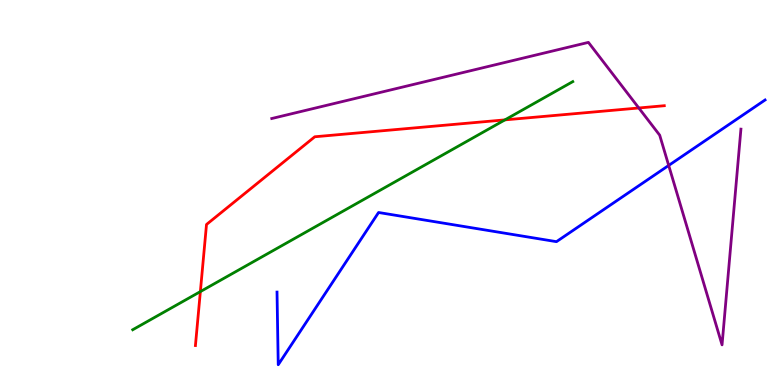[{'lines': ['blue', 'red'], 'intersections': []}, {'lines': ['green', 'red'], 'intersections': [{'x': 2.59, 'y': 2.43}, {'x': 6.52, 'y': 6.89}]}, {'lines': ['purple', 'red'], 'intersections': [{'x': 8.24, 'y': 7.2}]}, {'lines': ['blue', 'green'], 'intersections': []}, {'lines': ['blue', 'purple'], 'intersections': [{'x': 8.63, 'y': 5.7}]}, {'lines': ['green', 'purple'], 'intersections': []}]